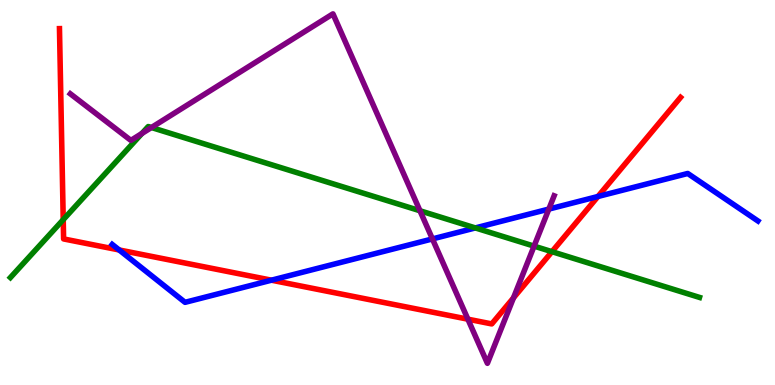[{'lines': ['blue', 'red'], 'intersections': [{'x': 1.54, 'y': 3.51}, {'x': 3.5, 'y': 2.72}, {'x': 7.72, 'y': 4.9}]}, {'lines': ['green', 'red'], 'intersections': [{'x': 0.816, 'y': 4.29}, {'x': 7.12, 'y': 3.46}]}, {'lines': ['purple', 'red'], 'intersections': [{'x': 6.04, 'y': 1.71}, {'x': 6.63, 'y': 2.26}]}, {'lines': ['blue', 'green'], 'intersections': [{'x': 6.13, 'y': 4.08}]}, {'lines': ['blue', 'purple'], 'intersections': [{'x': 5.58, 'y': 3.79}, {'x': 7.08, 'y': 4.57}]}, {'lines': ['green', 'purple'], 'intersections': [{'x': 1.83, 'y': 6.53}, {'x': 1.95, 'y': 6.69}, {'x': 5.42, 'y': 4.53}, {'x': 6.89, 'y': 3.61}]}]